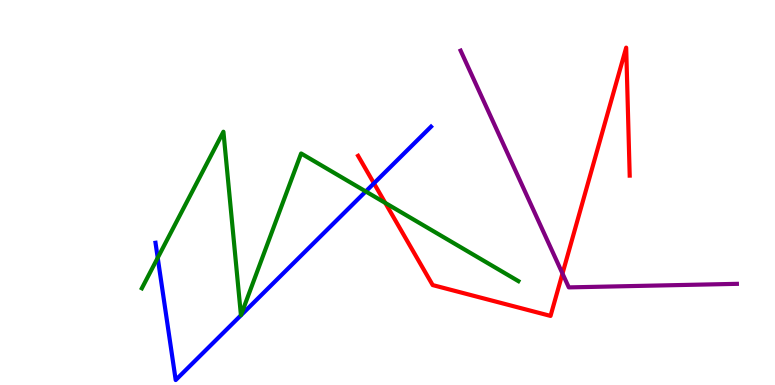[{'lines': ['blue', 'red'], 'intersections': [{'x': 4.83, 'y': 5.24}]}, {'lines': ['green', 'red'], 'intersections': [{'x': 4.97, 'y': 4.73}]}, {'lines': ['purple', 'red'], 'intersections': [{'x': 7.26, 'y': 2.9}]}, {'lines': ['blue', 'green'], 'intersections': [{'x': 2.04, 'y': 3.3}, {'x': 4.72, 'y': 5.03}]}, {'lines': ['blue', 'purple'], 'intersections': []}, {'lines': ['green', 'purple'], 'intersections': []}]